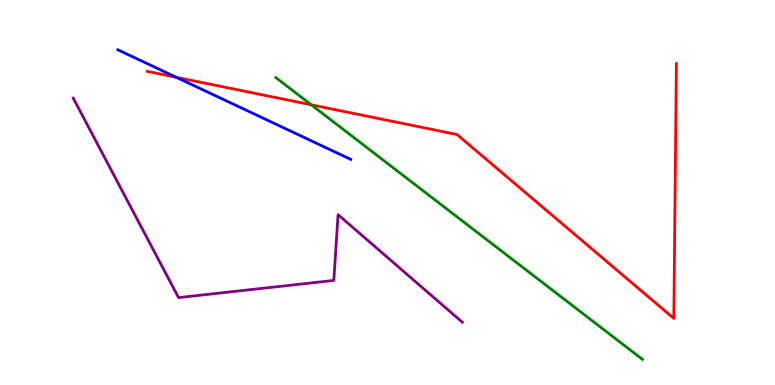[{'lines': ['blue', 'red'], 'intersections': [{'x': 2.28, 'y': 7.99}]}, {'lines': ['green', 'red'], 'intersections': [{'x': 4.02, 'y': 7.28}]}, {'lines': ['purple', 'red'], 'intersections': []}, {'lines': ['blue', 'green'], 'intersections': []}, {'lines': ['blue', 'purple'], 'intersections': []}, {'lines': ['green', 'purple'], 'intersections': []}]